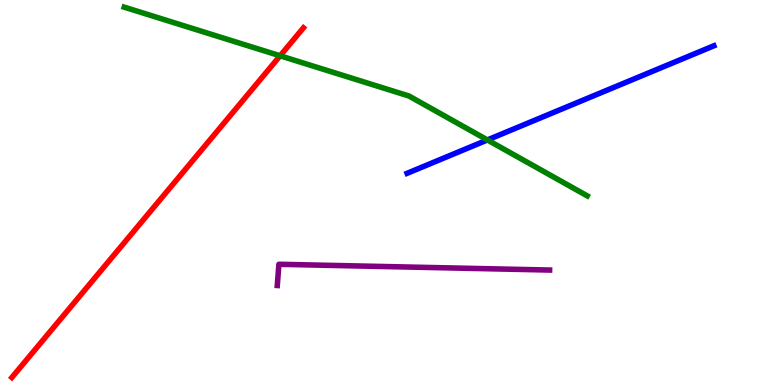[{'lines': ['blue', 'red'], 'intersections': []}, {'lines': ['green', 'red'], 'intersections': [{'x': 3.61, 'y': 8.55}]}, {'lines': ['purple', 'red'], 'intersections': []}, {'lines': ['blue', 'green'], 'intersections': [{'x': 6.29, 'y': 6.37}]}, {'lines': ['blue', 'purple'], 'intersections': []}, {'lines': ['green', 'purple'], 'intersections': []}]